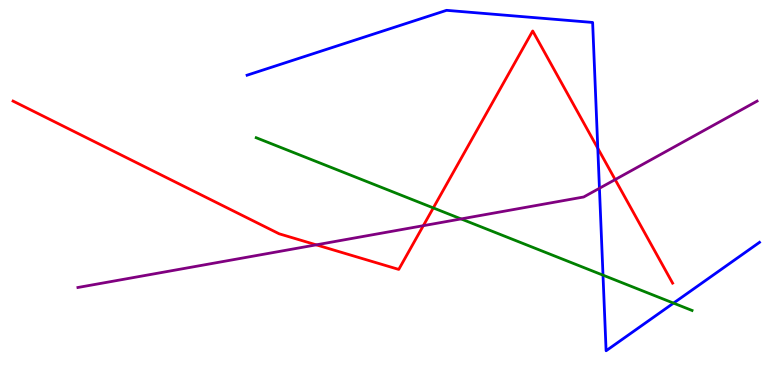[{'lines': ['blue', 'red'], 'intersections': [{'x': 7.71, 'y': 6.15}]}, {'lines': ['green', 'red'], 'intersections': [{'x': 5.59, 'y': 4.6}]}, {'lines': ['purple', 'red'], 'intersections': [{'x': 4.08, 'y': 3.64}, {'x': 5.46, 'y': 4.14}, {'x': 7.94, 'y': 5.34}]}, {'lines': ['blue', 'green'], 'intersections': [{'x': 7.78, 'y': 2.85}, {'x': 8.69, 'y': 2.13}]}, {'lines': ['blue', 'purple'], 'intersections': [{'x': 7.73, 'y': 5.11}]}, {'lines': ['green', 'purple'], 'intersections': [{'x': 5.95, 'y': 4.31}]}]